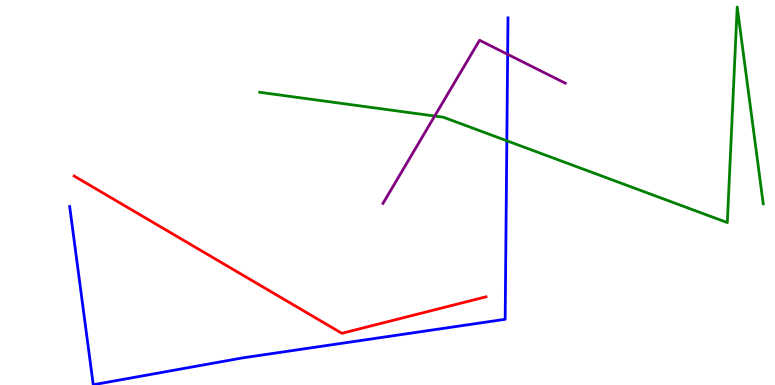[{'lines': ['blue', 'red'], 'intersections': []}, {'lines': ['green', 'red'], 'intersections': []}, {'lines': ['purple', 'red'], 'intersections': []}, {'lines': ['blue', 'green'], 'intersections': [{'x': 6.54, 'y': 6.34}]}, {'lines': ['blue', 'purple'], 'intersections': [{'x': 6.55, 'y': 8.59}]}, {'lines': ['green', 'purple'], 'intersections': [{'x': 5.61, 'y': 6.99}]}]